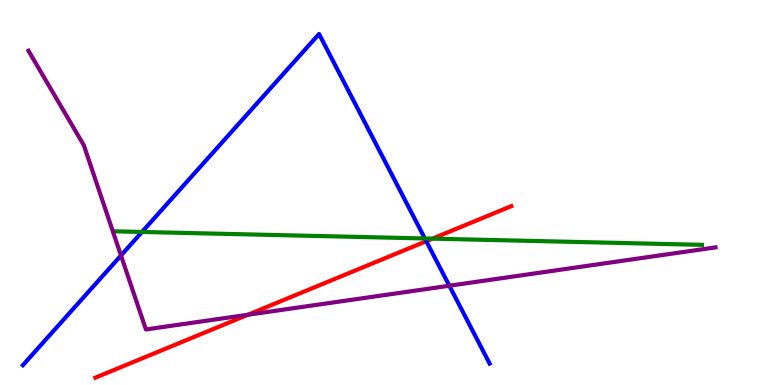[{'lines': ['blue', 'red'], 'intersections': [{'x': 5.5, 'y': 3.73}]}, {'lines': ['green', 'red'], 'intersections': [{'x': 5.58, 'y': 3.8}]}, {'lines': ['purple', 'red'], 'intersections': [{'x': 3.2, 'y': 1.82}]}, {'lines': ['blue', 'green'], 'intersections': [{'x': 1.83, 'y': 3.98}, {'x': 5.48, 'y': 3.81}]}, {'lines': ['blue', 'purple'], 'intersections': [{'x': 1.56, 'y': 3.36}, {'x': 5.8, 'y': 2.58}]}, {'lines': ['green', 'purple'], 'intersections': []}]